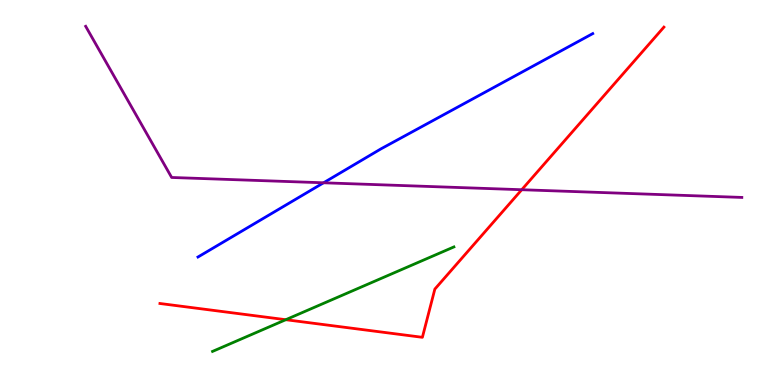[{'lines': ['blue', 'red'], 'intersections': []}, {'lines': ['green', 'red'], 'intersections': [{'x': 3.69, 'y': 1.7}]}, {'lines': ['purple', 'red'], 'intersections': [{'x': 6.73, 'y': 5.07}]}, {'lines': ['blue', 'green'], 'intersections': []}, {'lines': ['blue', 'purple'], 'intersections': [{'x': 4.18, 'y': 5.25}]}, {'lines': ['green', 'purple'], 'intersections': []}]